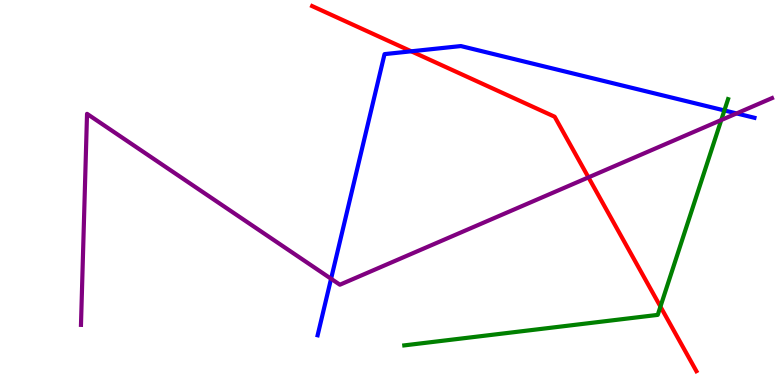[{'lines': ['blue', 'red'], 'intersections': [{'x': 5.31, 'y': 8.67}]}, {'lines': ['green', 'red'], 'intersections': [{'x': 8.52, 'y': 2.04}]}, {'lines': ['purple', 'red'], 'intersections': [{'x': 7.59, 'y': 5.39}]}, {'lines': ['blue', 'green'], 'intersections': [{'x': 9.35, 'y': 7.13}]}, {'lines': ['blue', 'purple'], 'intersections': [{'x': 4.27, 'y': 2.76}, {'x': 9.5, 'y': 7.05}]}, {'lines': ['green', 'purple'], 'intersections': [{'x': 9.31, 'y': 6.88}]}]